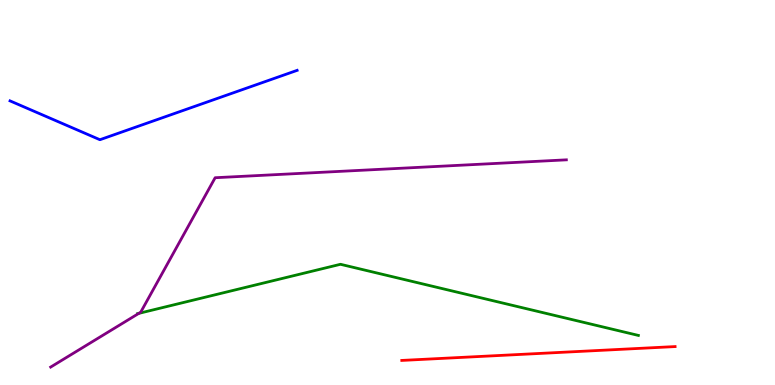[{'lines': ['blue', 'red'], 'intersections': []}, {'lines': ['green', 'red'], 'intersections': []}, {'lines': ['purple', 'red'], 'intersections': []}, {'lines': ['blue', 'green'], 'intersections': []}, {'lines': ['blue', 'purple'], 'intersections': []}, {'lines': ['green', 'purple'], 'intersections': [{'x': 1.79, 'y': 1.86}]}]